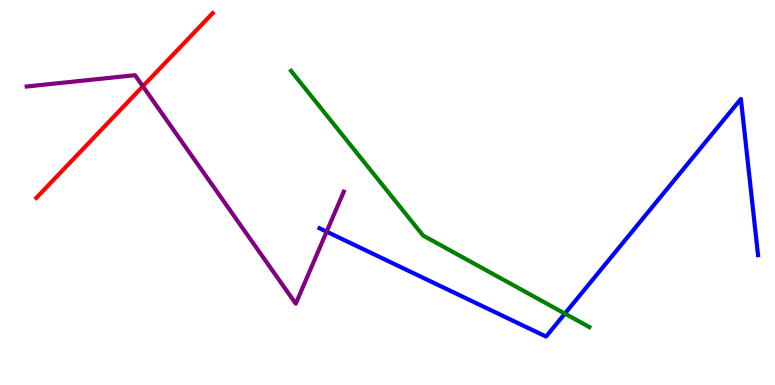[{'lines': ['blue', 'red'], 'intersections': []}, {'lines': ['green', 'red'], 'intersections': []}, {'lines': ['purple', 'red'], 'intersections': [{'x': 1.84, 'y': 7.76}]}, {'lines': ['blue', 'green'], 'intersections': [{'x': 7.29, 'y': 1.85}]}, {'lines': ['blue', 'purple'], 'intersections': [{'x': 4.21, 'y': 3.98}]}, {'lines': ['green', 'purple'], 'intersections': []}]